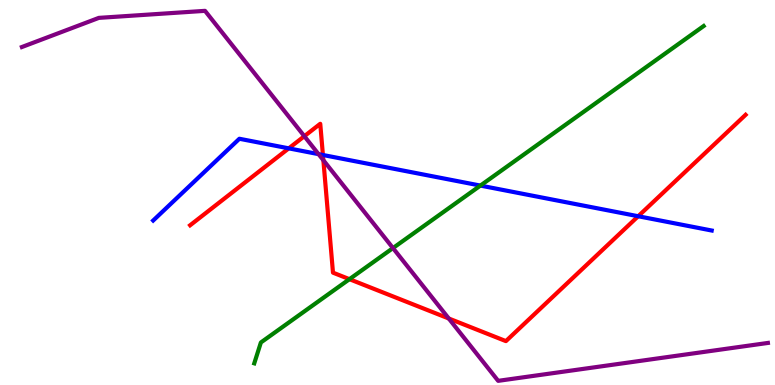[{'lines': ['blue', 'red'], 'intersections': [{'x': 3.73, 'y': 6.15}, {'x': 4.17, 'y': 5.97}, {'x': 8.23, 'y': 4.38}]}, {'lines': ['green', 'red'], 'intersections': [{'x': 4.51, 'y': 2.75}]}, {'lines': ['purple', 'red'], 'intersections': [{'x': 3.93, 'y': 6.46}, {'x': 4.17, 'y': 5.84}, {'x': 5.79, 'y': 1.73}]}, {'lines': ['blue', 'green'], 'intersections': [{'x': 6.2, 'y': 5.18}]}, {'lines': ['blue', 'purple'], 'intersections': [{'x': 4.11, 'y': 6.0}]}, {'lines': ['green', 'purple'], 'intersections': [{'x': 5.07, 'y': 3.56}]}]